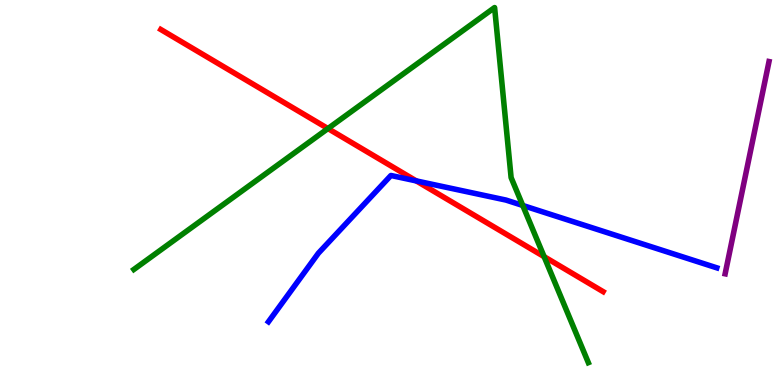[{'lines': ['blue', 'red'], 'intersections': [{'x': 5.37, 'y': 5.3}]}, {'lines': ['green', 'red'], 'intersections': [{'x': 4.23, 'y': 6.66}, {'x': 7.02, 'y': 3.33}]}, {'lines': ['purple', 'red'], 'intersections': []}, {'lines': ['blue', 'green'], 'intersections': [{'x': 6.75, 'y': 4.66}]}, {'lines': ['blue', 'purple'], 'intersections': []}, {'lines': ['green', 'purple'], 'intersections': []}]